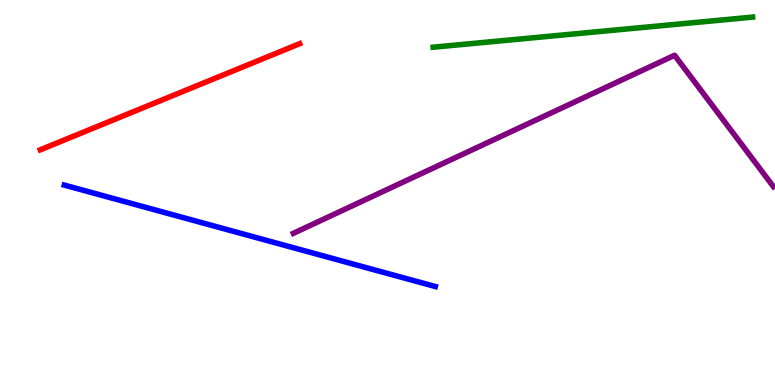[{'lines': ['blue', 'red'], 'intersections': []}, {'lines': ['green', 'red'], 'intersections': []}, {'lines': ['purple', 'red'], 'intersections': []}, {'lines': ['blue', 'green'], 'intersections': []}, {'lines': ['blue', 'purple'], 'intersections': []}, {'lines': ['green', 'purple'], 'intersections': []}]